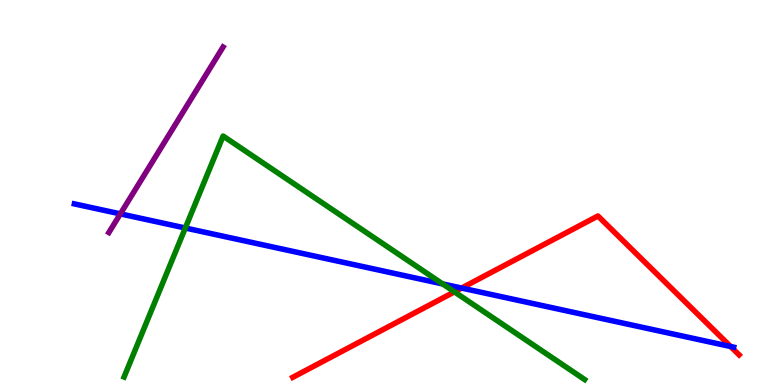[{'lines': ['blue', 'red'], 'intersections': [{'x': 5.96, 'y': 2.52}, {'x': 9.43, 'y': 1.0}]}, {'lines': ['green', 'red'], 'intersections': [{'x': 5.86, 'y': 2.42}]}, {'lines': ['purple', 'red'], 'intersections': []}, {'lines': ['blue', 'green'], 'intersections': [{'x': 2.39, 'y': 4.08}, {'x': 5.71, 'y': 2.63}]}, {'lines': ['blue', 'purple'], 'intersections': [{'x': 1.55, 'y': 4.44}]}, {'lines': ['green', 'purple'], 'intersections': []}]